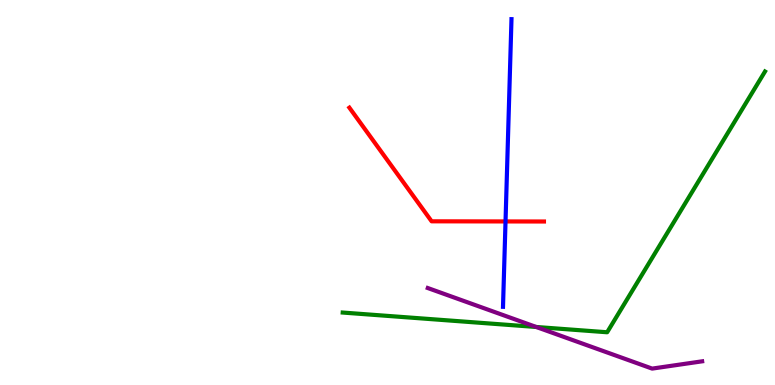[{'lines': ['blue', 'red'], 'intersections': [{'x': 6.52, 'y': 4.25}]}, {'lines': ['green', 'red'], 'intersections': []}, {'lines': ['purple', 'red'], 'intersections': []}, {'lines': ['blue', 'green'], 'intersections': []}, {'lines': ['blue', 'purple'], 'intersections': []}, {'lines': ['green', 'purple'], 'intersections': [{'x': 6.92, 'y': 1.51}]}]